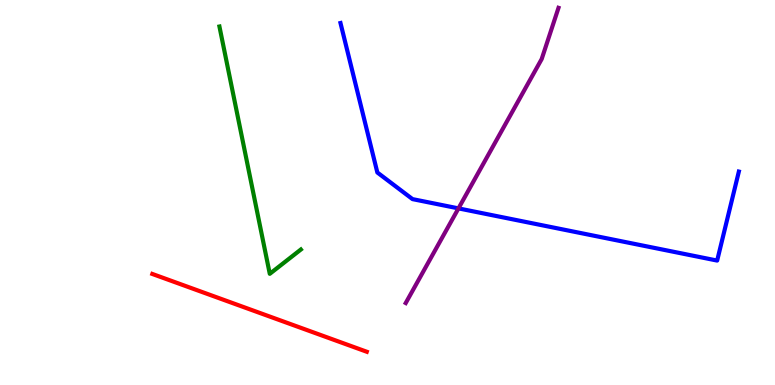[{'lines': ['blue', 'red'], 'intersections': []}, {'lines': ['green', 'red'], 'intersections': []}, {'lines': ['purple', 'red'], 'intersections': []}, {'lines': ['blue', 'green'], 'intersections': []}, {'lines': ['blue', 'purple'], 'intersections': [{'x': 5.92, 'y': 4.59}]}, {'lines': ['green', 'purple'], 'intersections': []}]